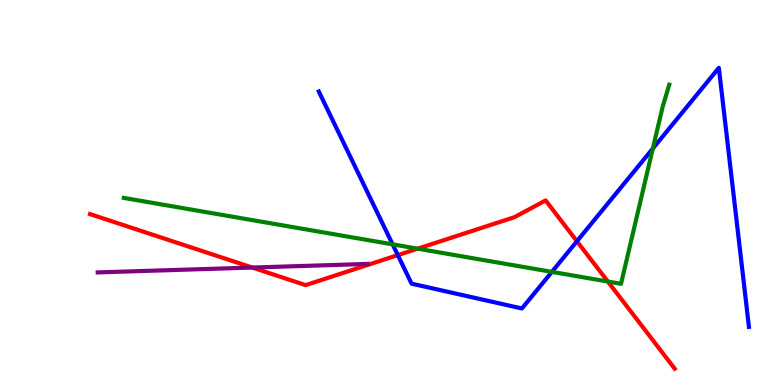[{'lines': ['blue', 'red'], 'intersections': [{'x': 5.13, 'y': 3.37}, {'x': 7.44, 'y': 3.73}]}, {'lines': ['green', 'red'], 'intersections': [{'x': 5.39, 'y': 3.54}, {'x': 7.84, 'y': 2.69}]}, {'lines': ['purple', 'red'], 'intersections': [{'x': 3.26, 'y': 3.05}]}, {'lines': ['blue', 'green'], 'intersections': [{'x': 5.07, 'y': 3.65}, {'x': 7.12, 'y': 2.94}, {'x': 8.42, 'y': 6.14}]}, {'lines': ['blue', 'purple'], 'intersections': []}, {'lines': ['green', 'purple'], 'intersections': []}]